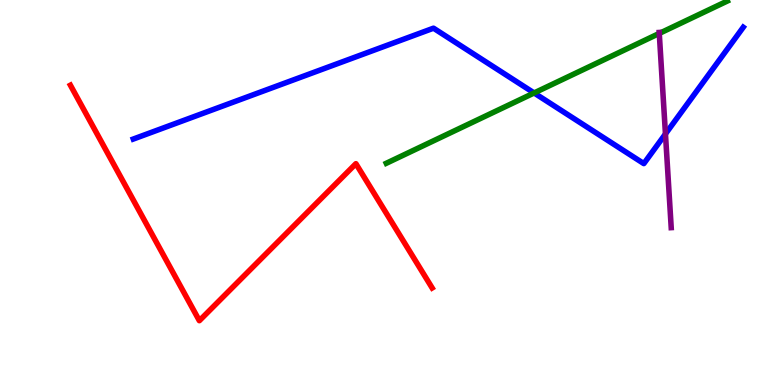[{'lines': ['blue', 'red'], 'intersections': []}, {'lines': ['green', 'red'], 'intersections': []}, {'lines': ['purple', 'red'], 'intersections': []}, {'lines': ['blue', 'green'], 'intersections': [{'x': 6.89, 'y': 7.59}]}, {'lines': ['blue', 'purple'], 'intersections': [{'x': 8.59, 'y': 6.52}]}, {'lines': ['green', 'purple'], 'intersections': [{'x': 8.51, 'y': 9.13}]}]